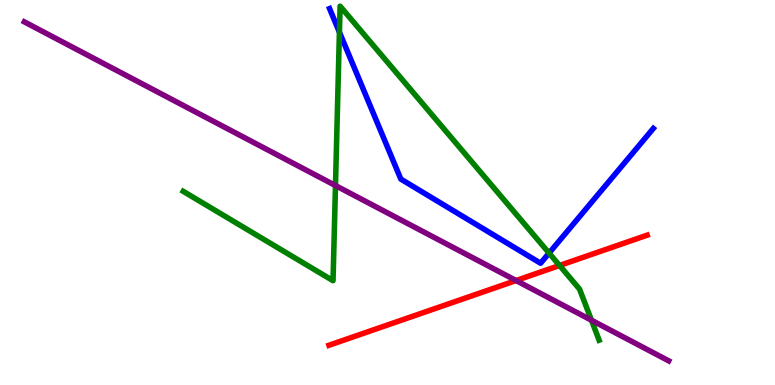[{'lines': ['blue', 'red'], 'intersections': []}, {'lines': ['green', 'red'], 'intersections': [{'x': 7.22, 'y': 3.1}]}, {'lines': ['purple', 'red'], 'intersections': [{'x': 6.66, 'y': 2.71}]}, {'lines': ['blue', 'green'], 'intersections': [{'x': 4.38, 'y': 9.16}, {'x': 7.08, 'y': 3.43}]}, {'lines': ['blue', 'purple'], 'intersections': []}, {'lines': ['green', 'purple'], 'intersections': [{'x': 4.33, 'y': 5.18}, {'x': 7.63, 'y': 1.68}]}]